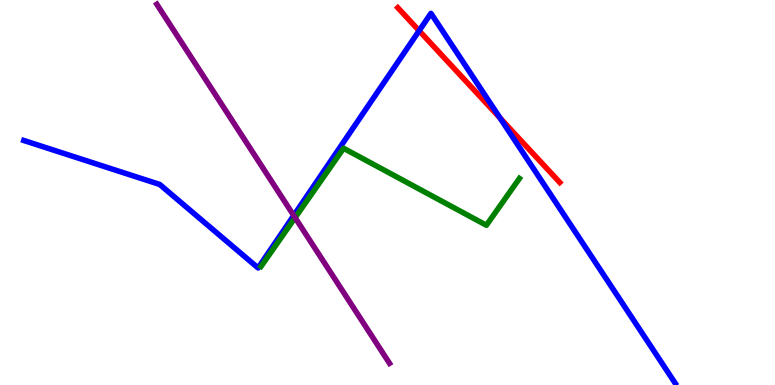[{'lines': ['blue', 'red'], 'intersections': [{'x': 5.41, 'y': 9.2}, {'x': 6.45, 'y': 6.93}]}, {'lines': ['green', 'red'], 'intersections': []}, {'lines': ['purple', 'red'], 'intersections': []}, {'lines': ['blue', 'green'], 'intersections': []}, {'lines': ['blue', 'purple'], 'intersections': [{'x': 3.79, 'y': 4.4}]}, {'lines': ['green', 'purple'], 'intersections': [{'x': 3.81, 'y': 4.35}]}]